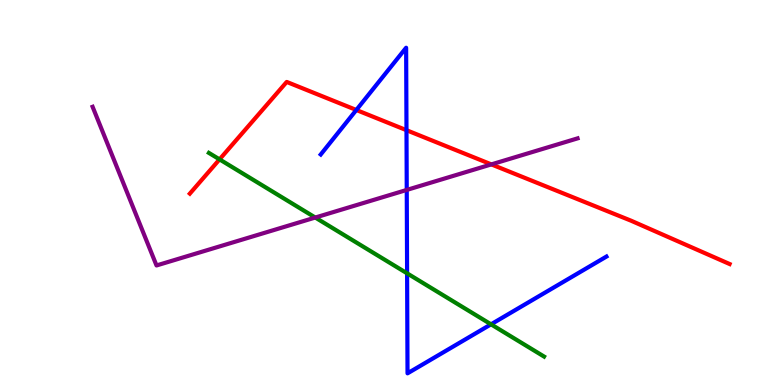[{'lines': ['blue', 'red'], 'intersections': [{'x': 4.6, 'y': 7.14}, {'x': 5.25, 'y': 6.62}]}, {'lines': ['green', 'red'], 'intersections': [{'x': 2.83, 'y': 5.86}]}, {'lines': ['purple', 'red'], 'intersections': [{'x': 6.34, 'y': 5.73}]}, {'lines': ['blue', 'green'], 'intersections': [{'x': 5.25, 'y': 2.9}, {'x': 6.34, 'y': 1.58}]}, {'lines': ['blue', 'purple'], 'intersections': [{'x': 5.25, 'y': 5.07}]}, {'lines': ['green', 'purple'], 'intersections': [{'x': 4.07, 'y': 4.35}]}]